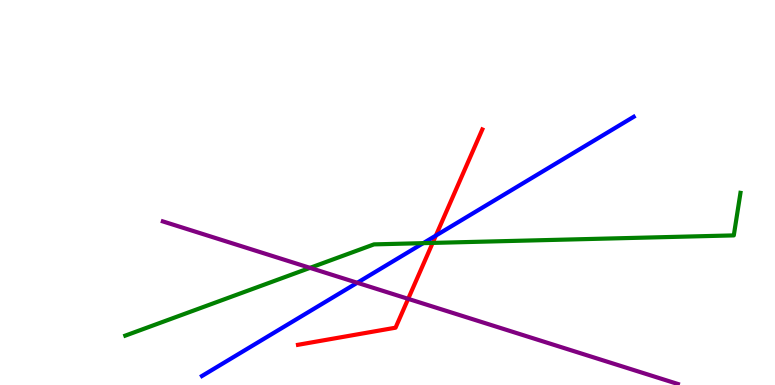[{'lines': ['blue', 'red'], 'intersections': [{'x': 5.62, 'y': 3.88}]}, {'lines': ['green', 'red'], 'intersections': [{'x': 5.58, 'y': 3.69}]}, {'lines': ['purple', 'red'], 'intersections': [{'x': 5.27, 'y': 2.24}]}, {'lines': ['blue', 'green'], 'intersections': [{'x': 5.46, 'y': 3.68}]}, {'lines': ['blue', 'purple'], 'intersections': [{'x': 4.61, 'y': 2.66}]}, {'lines': ['green', 'purple'], 'intersections': [{'x': 4.0, 'y': 3.04}]}]